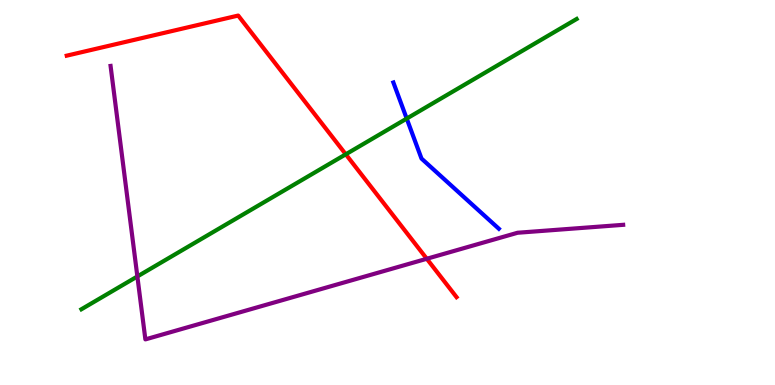[{'lines': ['blue', 'red'], 'intersections': []}, {'lines': ['green', 'red'], 'intersections': [{'x': 4.46, 'y': 5.99}]}, {'lines': ['purple', 'red'], 'intersections': [{'x': 5.51, 'y': 3.28}]}, {'lines': ['blue', 'green'], 'intersections': [{'x': 5.25, 'y': 6.92}]}, {'lines': ['blue', 'purple'], 'intersections': []}, {'lines': ['green', 'purple'], 'intersections': [{'x': 1.77, 'y': 2.82}]}]